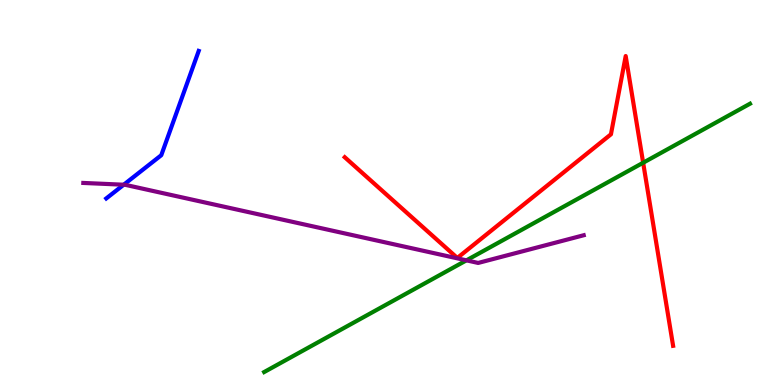[{'lines': ['blue', 'red'], 'intersections': []}, {'lines': ['green', 'red'], 'intersections': [{'x': 8.3, 'y': 5.77}]}, {'lines': ['purple', 'red'], 'intersections': []}, {'lines': ['blue', 'green'], 'intersections': []}, {'lines': ['blue', 'purple'], 'intersections': [{'x': 1.6, 'y': 5.2}]}, {'lines': ['green', 'purple'], 'intersections': [{'x': 6.02, 'y': 3.24}]}]